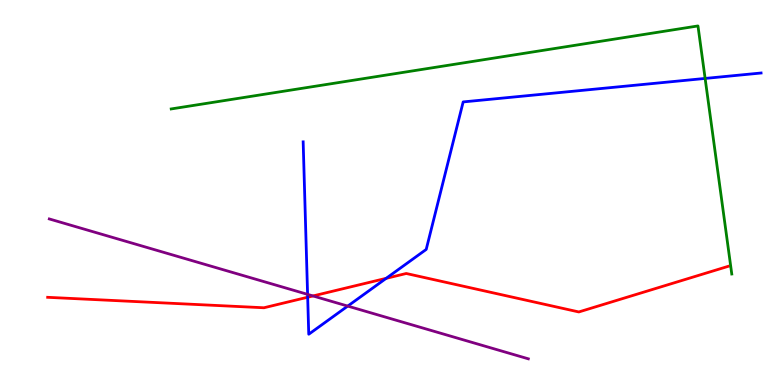[{'lines': ['blue', 'red'], 'intersections': [{'x': 3.97, 'y': 2.28}, {'x': 4.98, 'y': 2.77}]}, {'lines': ['green', 'red'], 'intersections': []}, {'lines': ['purple', 'red'], 'intersections': [{'x': 4.04, 'y': 2.31}]}, {'lines': ['blue', 'green'], 'intersections': [{'x': 9.1, 'y': 7.96}]}, {'lines': ['blue', 'purple'], 'intersections': [{'x': 3.97, 'y': 2.35}, {'x': 4.49, 'y': 2.05}]}, {'lines': ['green', 'purple'], 'intersections': []}]